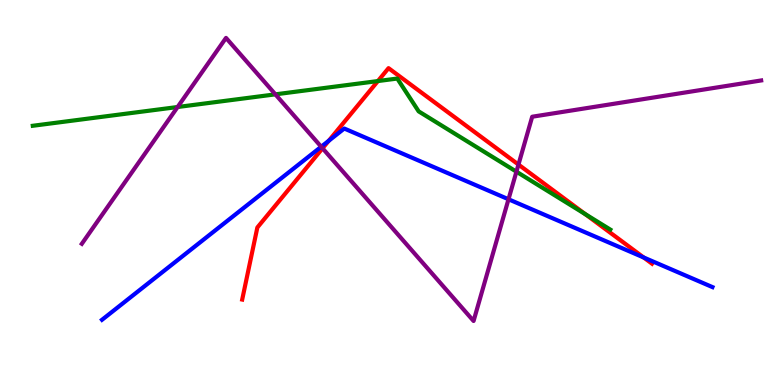[{'lines': ['blue', 'red'], 'intersections': [{'x': 4.24, 'y': 6.34}, {'x': 8.31, 'y': 3.31}]}, {'lines': ['green', 'red'], 'intersections': [{'x': 4.88, 'y': 7.89}, {'x': 7.55, 'y': 4.44}]}, {'lines': ['purple', 'red'], 'intersections': [{'x': 4.16, 'y': 6.15}, {'x': 6.69, 'y': 5.73}]}, {'lines': ['blue', 'green'], 'intersections': []}, {'lines': ['blue', 'purple'], 'intersections': [{'x': 4.14, 'y': 6.19}, {'x': 6.56, 'y': 4.82}]}, {'lines': ['green', 'purple'], 'intersections': [{'x': 2.29, 'y': 7.22}, {'x': 3.55, 'y': 7.55}, {'x': 6.66, 'y': 5.54}]}]